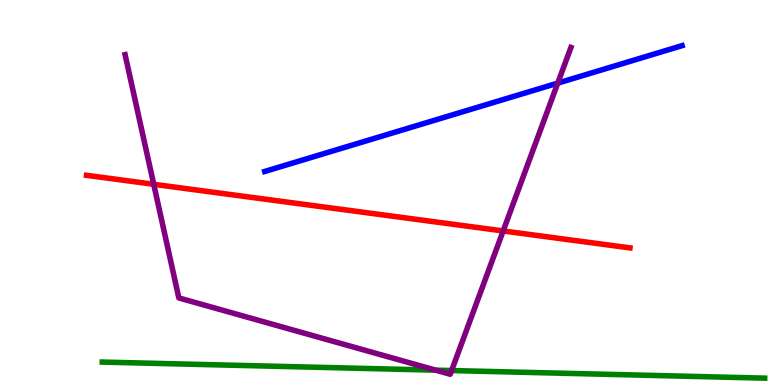[{'lines': ['blue', 'red'], 'intersections': []}, {'lines': ['green', 'red'], 'intersections': []}, {'lines': ['purple', 'red'], 'intersections': [{'x': 1.98, 'y': 5.21}, {'x': 6.49, 'y': 4.0}]}, {'lines': ['blue', 'green'], 'intersections': []}, {'lines': ['blue', 'purple'], 'intersections': [{'x': 7.2, 'y': 7.84}]}, {'lines': ['green', 'purple'], 'intersections': [{'x': 5.62, 'y': 0.385}, {'x': 5.83, 'y': 0.375}]}]